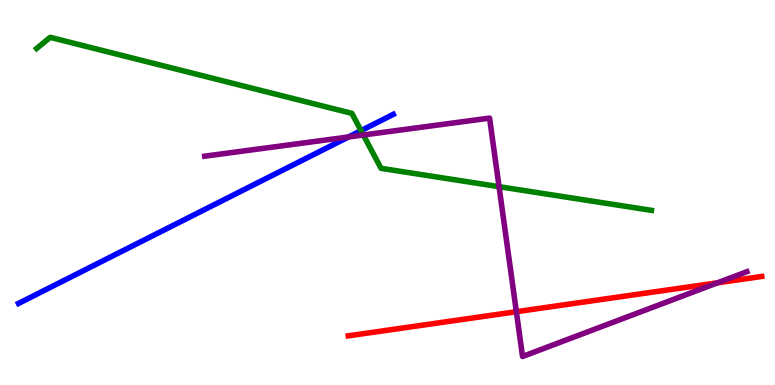[{'lines': ['blue', 'red'], 'intersections': []}, {'lines': ['green', 'red'], 'intersections': []}, {'lines': ['purple', 'red'], 'intersections': [{'x': 6.66, 'y': 1.9}, {'x': 9.26, 'y': 2.65}]}, {'lines': ['blue', 'green'], 'intersections': [{'x': 4.66, 'y': 6.61}]}, {'lines': ['blue', 'purple'], 'intersections': [{'x': 4.5, 'y': 6.44}]}, {'lines': ['green', 'purple'], 'intersections': [{'x': 4.69, 'y': 6.49}, {'x': 6.44, 'y': 5.15}]}]